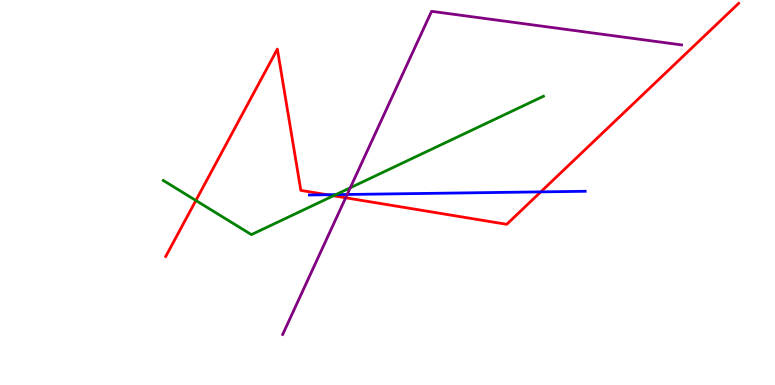[{'lines': ['blue', 'red'], 'intersections': [{'x': 4.22, 'y': 4.94}, {'x': 6.98, 'y': 5.02}]}, {'lines': ['green', 'red'], 'intersections': [{'x': 2.53, 'y': 4.79}, {'x': 4.3, 'y': 4.92}]}, {'lines': ['purple', 'red'], 'intersections': [{'x': 4.46, 'y': 4.86}]}, {'lines': ['blue', 'green'], 'intersections': [{'x': 4.33, 'y': 4.94}]}, {'lines': ['blue', 'purple'], 'intersections': [{'x': 4.48, 'y': 4.95}]}, {'lines': ['green', 'purple'], 'intersections': [{'x': 4.52, 'y': 5.12}]}]